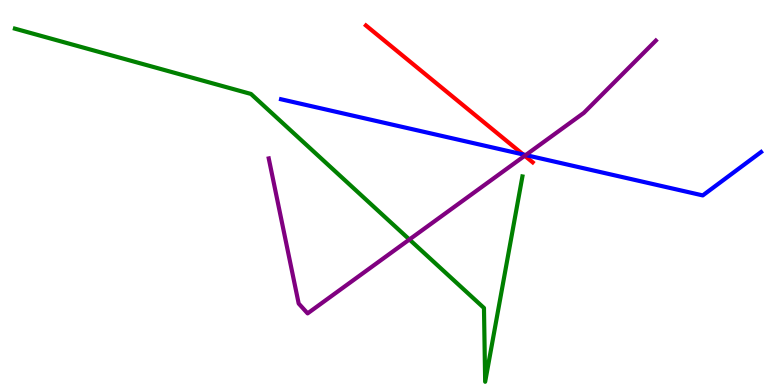[{'lines': ['blue', 'red'], 'intersections': [{'x': 6.75, 'y': 5.99}]}, {'lines': ['green', 'red'], 'intersections': []}, {'lines': ['purple', 'red'], 'intersections': [{'x': 6.77, 'y': 5.95}]}, {'lines': ['blue', 'green'], 'intersections': []}, {'lines': ['blue', 'purple'], 'intersections': [{'x': 6.78, 'y': 5.97}]}, {'lines': ['green', 'purple'], 'intersections': [{'x': 5.28, 'y': 3.78}]}]